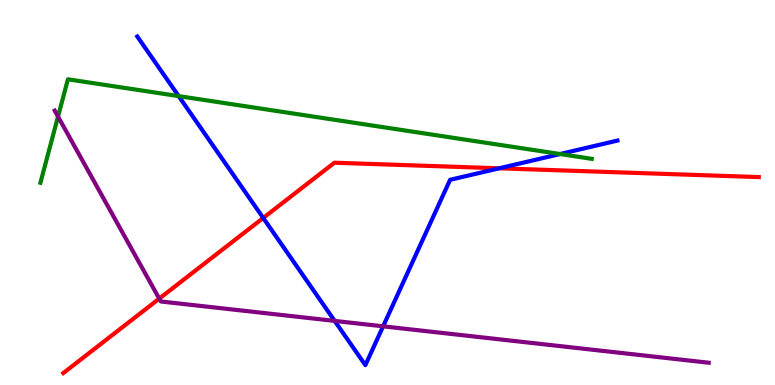[{'lines': ['blue', 'red'], 'intersections': [{'x': 3.4, 'y': 4.34}, {'x': 6.44, 'y': 5.63}]}, {'lines': ['green', 'red'], 'intersections': []}, {'lines': ['purple', 'red'], 'intersections': [{'x': 2.05, 'y': 2.24}]}, {'lines': ['blue', 'green'], 'intersections': [{'x': 2.31, 'y': 7.5}, {'x': 7.23, 'y': 6.0}]}, {'lines': ['blue', 'purple'], 'intersections': [{'x': 4.32, 'y': 1.66}, {'x': 4.94, 'y': 1.52}]}, {'lines': ['green', 'purple'], 'intersections': [{'x': 0.749, 'y': 6.97}]}]